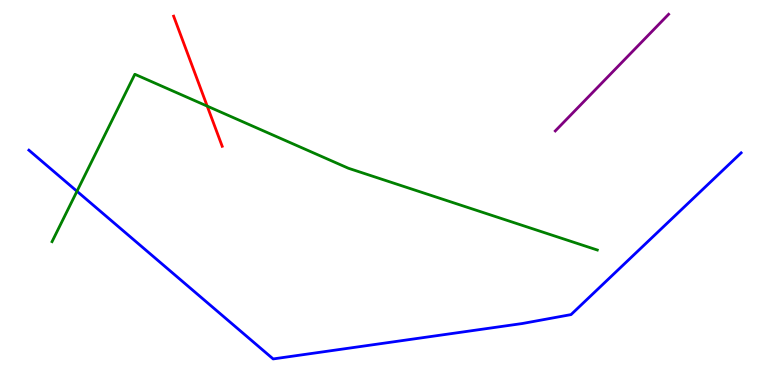[{'lines': ['blue', 'red'], 'intersections': []}, {'lines': ['green', 'red'], 'intersections': [{'x': 2.67, 'y': 7.24}]}, {'lines': ['purple', 'red'], 'intersections': []}, {'lines': ['blue', 'green'], 'intersections': [{'x': 0.993, 'y': 5.03}]}, {'lines': ['blue', 'purple'], 'intersections': []}, {'lines': ['green', 'purple'], 'intersections': []}]